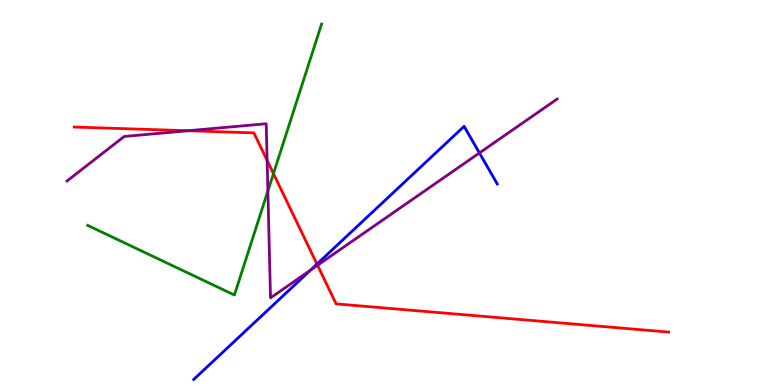[{'lines': ['blue', 'red'], 'intersections': [{'x': 4.09, 'y': 3.14}]}, {'lines': ['green', 'red'], 'intersections': [{'x': 3.53, 'y': 5.49}]}, {'lines': ['purple', 'red'], 'intersections': [{'x': 2.43, 'y': 6.6}, {'x': 3.45, 'y': 5.83}, {'x': 4.1, 'y': 3.11}]}, {'lines': ['blue', 'green'], 'intersections': []}, {'lines': ['blue', 'purple'], 'intersections': [{'x': 4.01, 'y': 2.98}, {'x': 6.19, 'y': 6.03}]}, {'lines': ['green', 'purple'], 'intersections': [{'x': 3.46, 'y': 5.04}]}]